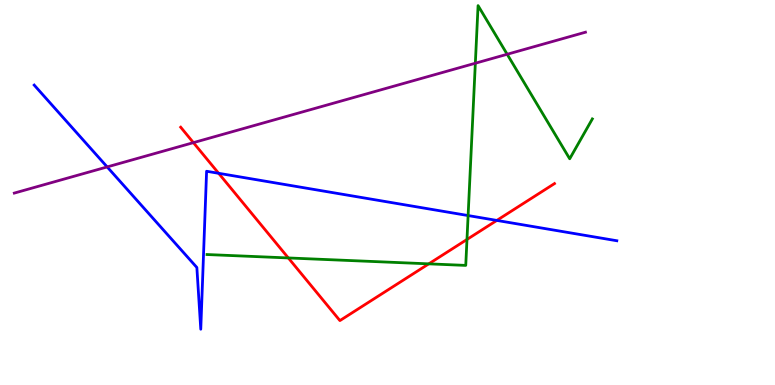[{'lines': ['blue', 'red'], 'intersections': [{'x': 2.82, 'y': 5.5}, {'x': 6.41, 'y': 4.27}]}, {'lines': ['green', 'red'], 'intersections': [{'x': 3.72, 'y': 3.3}, {'x': 5.53, 'y': 3.15}, {'x': 6.03, 'y': 3.78}]}, {'lines': ['purple', 'red'], 'intersections': [{'x': 2.5, 'y': 6.3}]}, {'lines': ['blue', 'green'], 'intersections': [{'x': 6.04, 'y': 4.4}]}, {'lines': ['blue', 'purple'], 'intersections': [{'x': 1.38, 'y': 5.66}]}, {'lines': ['green', 'purple'], 'intersections': [{'x': 6.13, 'y': 8.36}, {'x': 6.54, 'y': 8.59}]}]